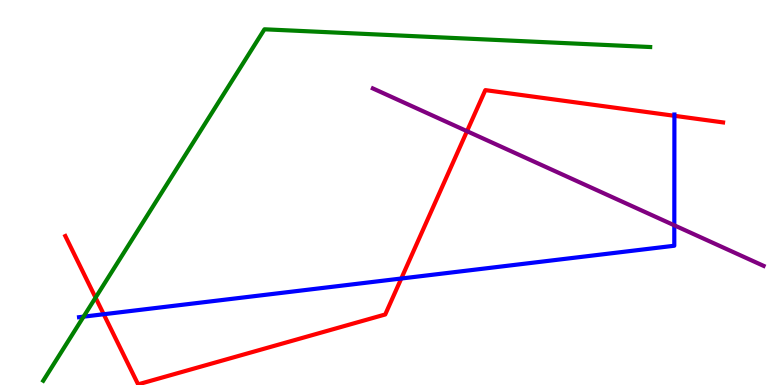[{'lines': ['blue', 'red'], 'intersections': [{'x': 1.34, 'y': 1.84}, {'x': 5.18, 'y': 2.77}, {'x': 8.7, 'y': 6.99}]}, {'lines': ['green', 'red'], 'intersections': [{'x': 1.23, 'y': 2.27}]}, {'lines': ['purple', 'red'], 'intersections': [{'x': 6.03, 'y': 6.59}]}, {'lines': ['blue', 'green'], 'intersections': [{'x': 1.08, 'y': 1.78}]}, {'lines': ['blue', 'purple'], 'intersections': [{'x': 8.7, 'y': 4.15}]}, {'lines': ['green', 'purple'], 'intersections': []}]